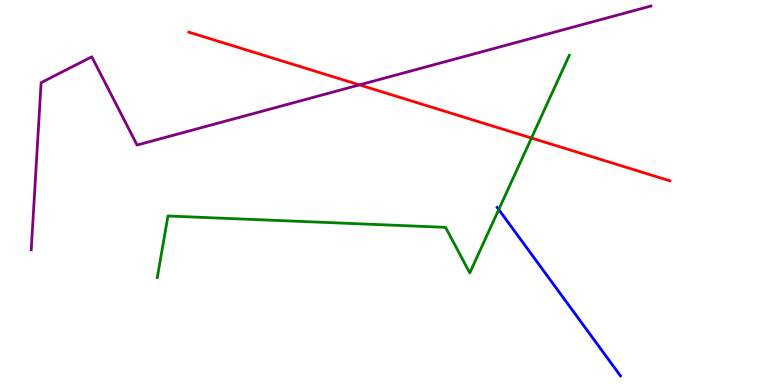[{'lines': ['blue', 'red'], 'intersections': []}, {'lines': ['green', 'red'], 'intersections': [{'x': 6.86, 'y': 6.41}]}, {'lines': ['purple', 'red'], 'intersections': [{'x': 4.64, 'y': 7.8}]}, {'lines': ['blue', 'green'], 'intersections': [{'x': 6.44, 'y': 4.56}]}, {'lines': ['blue', 'purple'], 'intersections': []}, {'lines': ['green', 'purple'], 'intersections': []}]